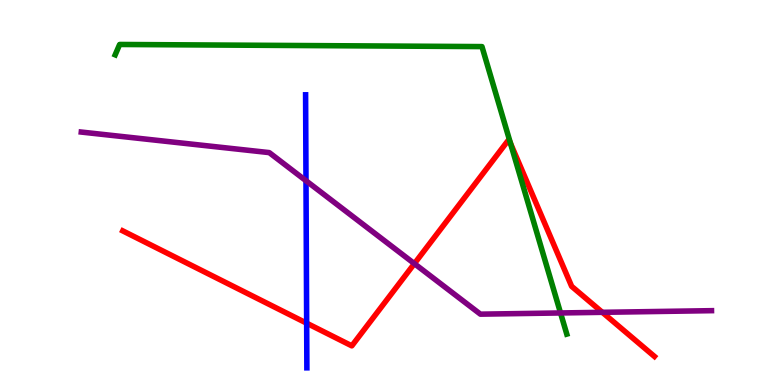[{'lines': ['blue', 'red'], 'intersections': [{'x': 3.96, 'y': 1.61}]}, {'lines': ['green', 'red'], 'intersections': [{'x': 6.59, 'y': 6.28}]}, {'lines': ['purple', 'red'], 'intersections': [{'x': 5.35, 'y': 3.15}, {'x': 7.77, 'y': 1.89}]}, {'lines': ['blue', 'green'], 'intersections': []}, {'lines': ['blue', 'purple'], 'intersections': [{'x': 3.95, 'y': 5.31}]}, {'lines': ['green', 'purple'], 'intersections': [{'x': 7.23, 'y': 1.87}]}]